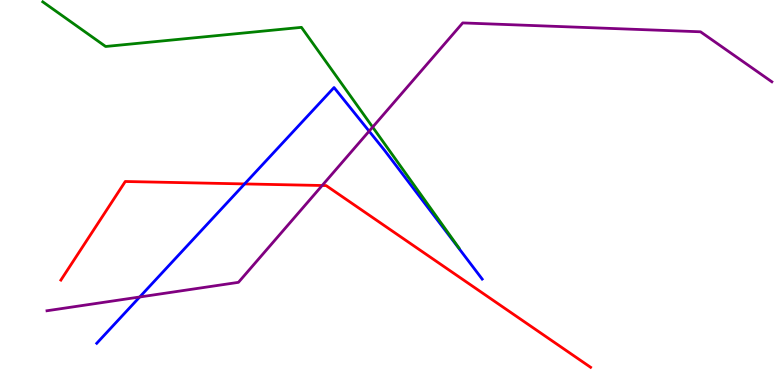[{'lines': ['blue', 'red'], 'intersections': [{'x': 3.16, 'y': 5.22}]}, {'lines': ['green', 'red'], 'intersections': []}, {'lines': ['purple', 'red'], 'intersections': [{'x': 4.16, 'y': 5.18}]}, {'lines': ['blue', 'green'], 'intersections': []}, {'lines': ['blue', 'purple'], 'intersections': [{'x': 1.8, 'y': 2.29}, {'x': 4.76, 'y': 6.59}]}, {'lines': ['green', 'purple'], 'intersections': [{'x': 4.81, 'y': 6.7}]}]